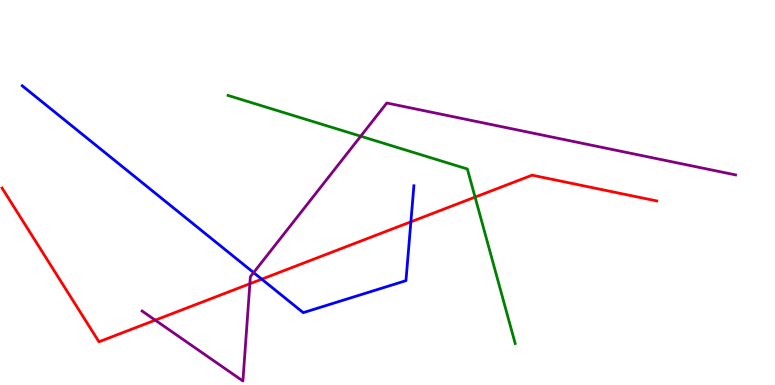[{'lines': ['blue', 'red'], 'intersections': [{'x': 3.38, 'y': 2.75}, {'x': 5.3, 'y': 4.24}]}, {'lines': ['green', 'red'], 'intersections': [{'x': 6.13, 'y': 4.88}]}, {'lines': ['purple', 'red'], 'intersections': [{'x': 2.0, 'y': 1.68}, {'x': 3.22, 'y': 2.63}]}, {'lines': ['blue', 'green'], 'intersections': []}, {'lines': ['blue', 'purple'], 'intersections': [{'x': 3.27, 'y': 2.92}]}, {'lines': ['green', 'purple'], 'intersections': [{'x': 4.65, 'y': 6.46}]}]